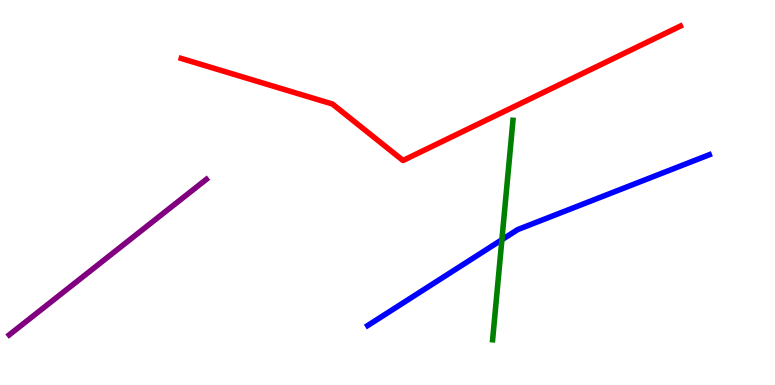[{'lines': ['blue', 'red'], 'intersections': []}, {'lines': ['green', 'red'], 'intersections': []}, {'lines': ['purple', 'red'], 'intersections': []}, {'lines': ['blue', 'green'], 'intersections': [{'x': 6.48, 'y': 3.77}]}, {'lines': ['blue', 'purple'], 'intersections': []}, {'lines': ['green', 'purple'], 'intersections': []}]